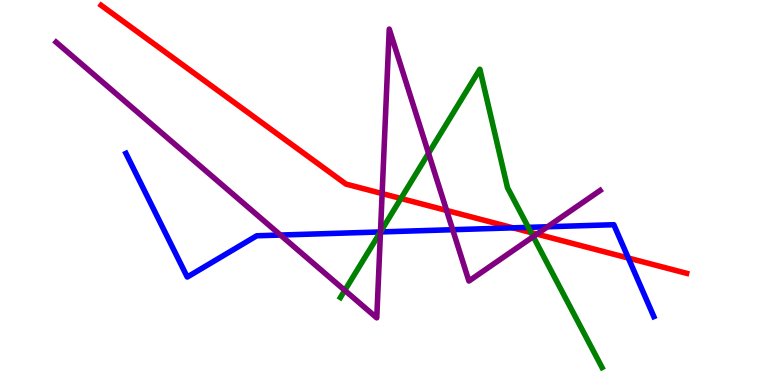[{'lines': ['blue', 'red'], 'intersections': [{'x': 6.62, 'y': 4.08}, {'x': 8.11, 'y': 3.3}]}, {'lines': ['green', 'red'], 'intersections': [{'x': 5.17, 'y': 4.84}, {'x': 6.85, 'y': 3.96}]}, {'lines': ['purple', 'red'], 'intersections': [{'x': 4.93, 'y': 4.97}, {'x': 5.76, 'y': 4.53}, {'x': 6.93, 'y': 3.92}]}, {'lines': ['blue', 'green'], 'intersections': [{'x': 4.91, 'y': 3.98}, {'x': 6.82, 'y': 4.09}]}, {'lines': ['blue', 'purple'], 'intersections': [{'x': 3.62, 'y': 3.89}, {'x': 4.91, 'y': 3.98}, {'x': 5.84, 'y': 4.03}, {'x': 7.06, 'y': 4.11}]}, {'lines': ['green', 'purple'], 'intersections': [{'x': 4.45, 'y': 2.46}, {'x': 4.91, 'y': 3.98}, {'x': 5.53, 'y': 6.02}, {'x': 6.88, 'y': 3.85}]}]